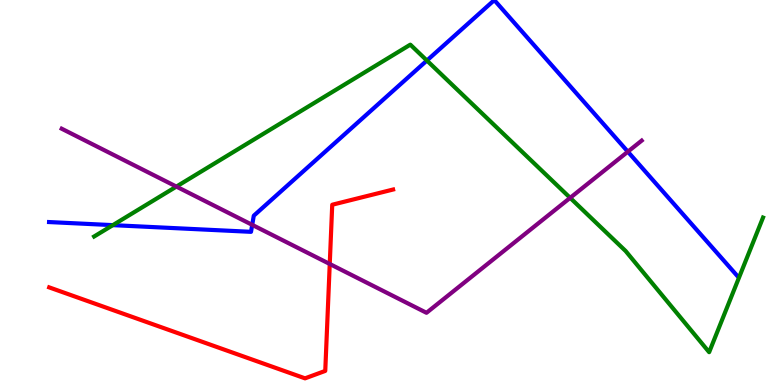[{'lines': ['blue', 'red'], 'intersections': []}, {'lines': ['green', 'red'], 'intersections': []}, {'lines': ['purple', 'red'], 'intersections': [{'x': 4.25, 'y': 3.14}]}, {'lines': ['blue', 'green'], 'intersections': [{'x': 1.46, 'y': 4.15}, {'x': 5.51, 'y': 8.43}]}, {'lines': ['blue', 'purple'], 'intersections': [{'x': 3.25, 'y': 4.16}, {'x': 8.1, 'y': 6.06}]}, {'lines': ['green', 'purple'], 'intersections': [{'x': 2.28, 'y': 5.15}, {'x': 7.36, 'y': 4.86}]}]